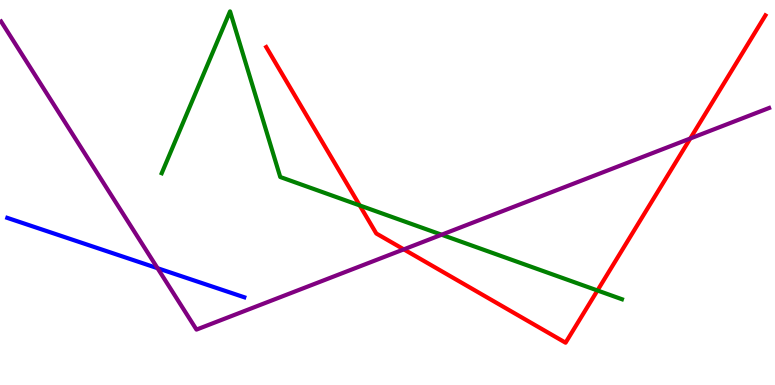[{'lines': ['blue', 'red'], 'intersections': []}, {'lines': ['green', 'red'], 'intersections': [{'x': 4.64, 'y': 4.66}, {'x': 7.71, 'y': 2.46}]}, {'lines': ['purple', 'red'], 'intersections': [{'x': 5.21, 'y': 3.52}, {'x': 8.91, 'y': 6.4}]}, {'lines': ['blue', 'green'], 'intersections': []}, {'lines': ['blue', 'purple'], 'intersections': [{'x': 2.03, 'y': 3.03}]}, {'lines': ['green', 'purple'], 'intersections': [{'x': 5.7, 'y': 3.9}]}]